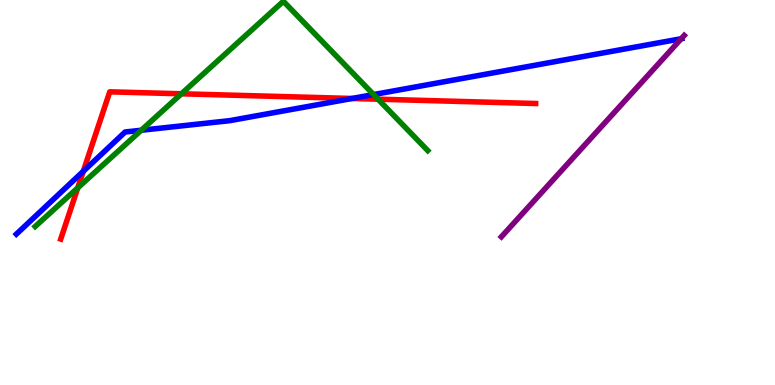[{'lines': ['blue', 'red'], 'intersections': [{'x': 1.07, 'y': 5.55}, {'x': 4.54, 'y': 7.44}]}, {'lines': ['green', 'red'], 'intersections': [{'x': 1.0, 'y': 5.12}, {'x': 2.34, 'y': 7.56}, {'x': 4.88, 'y': 7.42}]}, {'lines': ['purple', 'red'], 'intersections': []}, {'lines': ['blue', 'green'], 'intersections': [{'x': 1.82, 'y': 6.62}, {'x': 4.82, 'y': 7.54}]}, {'lines': ['blue', 'purple'], 'intersections': [{'x': 8.79, 'y': 8.99}]}, {'lines': ['green', 'purple'], 'intersections': []}]